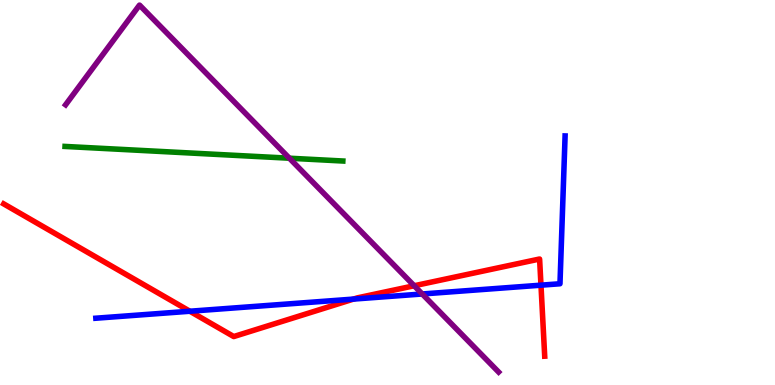[{'lines': ['blue', 'red'], 'intersections': [{'x': 2.45, 'y': 1.92}, {'x': 4.56, 'y': 2.23}, {'x': 6.98, 'y': 2.59}]}, {'lines': ['green', 'red'], 'intersections': []}, {'lines': ['purple', 'red'], 'intersections': [{'x': 5.34, 'y': 2.58}]}, {'lines': ['blue', 'green'], 'intersections': []}, {'lines': ['blue', 'purple'], 'intersections': [{'x': 5.45, 'y': 2.36}]}, {'lines': ['green', 'purple'], 'intersections': [{'x': 3.73, 'y': 5.89}]}]